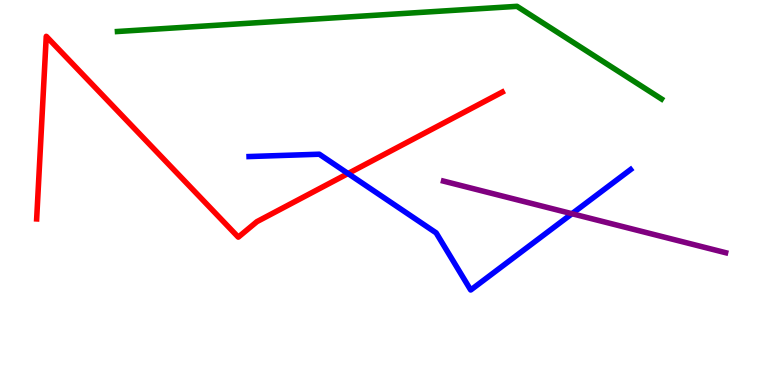[{'lines': ['blue', 'red'], 'intersections': [{'x': 4.49, 'y': 5.49}]}, {'lines': ['green', 'red'], 'intersections': []}, {'lines': ['purple', 'red'], 'intersections': []}, {'lines': ['blue', 'green'], 'intersections': []}, {'lines': ['blue', 'purple'], 'intersections': [{'x': 7.38, 'y': 4.45}]}, {'lines': ['green', 'purple'], 'intersections': []}]